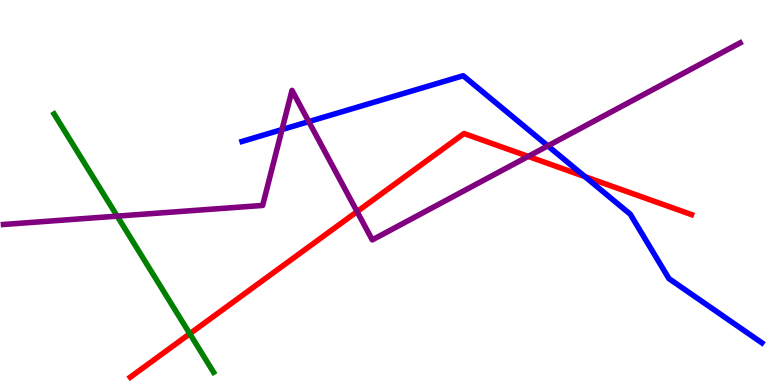[{'lines': ['blue', 'red'], 'intersections': [{'x': 7.55, 'y': 5.41}]}, {'lines': ['green', 'red'], 'intersections': [{'x': 2.45, 'y': 1.33}]}, {'lines': ['purple', 'red'], 'intersections': [{'x': 4.61, 'y': 4.5}, {'x': 6.82, 'y': 5.94}]}, {'lines': ['blue', 'green'], 'intersections': []}, {'lines': ['blue', 'purple'], 'intersections': [{'x': 3.64, 'y': 6.63}, {'x': 3.98, 'y': 6.84}, {'x': 7.07, 'y': 6.21}]}, {'lines': ['green', 'purple'], 'intersections': [{'x': 1.51, 'y': 4.39}]}]